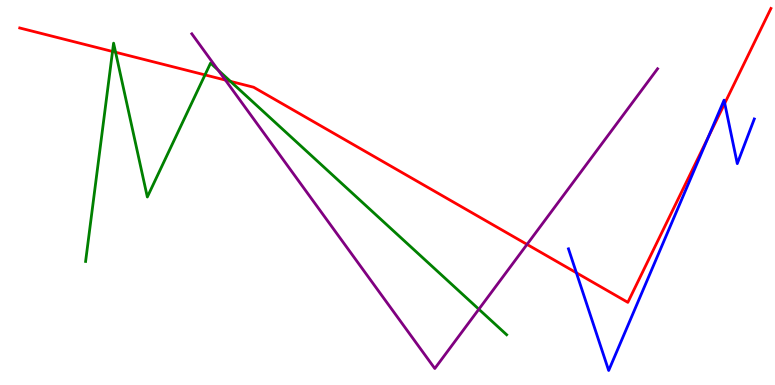[{'lines': ['blue', 'red'], 'intersections': [{'x': 7.44, 'y': 2.91}, {'x': 9.14, 'y': 6.44}, {'x': 9.35, 'y': 7.32}]}, {'lines': ['green', 'red'], 'intersections': [{'x': 1.45, 'y': 8.66}, {'x': 1.49, 'y': 8.64}, {'x': 2.65, 'y': 8.05}, {'x': 2.97, 'y': 7.89}]}, {'lines': ['purple', 'red'], 'intersections': [{'x': 2.91, 'y': 7.92}, {'x': 6.8, 'y': 3.65}]}, {'lines': ['blue', 'green'], 'intersections': []}, {'lines': ['blue', 'purple'], 'intersections': []}, {'lines': ['green', 'purple'], 'intersections': [{'x': 2.81, 'y': 8.18}, {'x': 6.18, 'y': 1.97}]}]